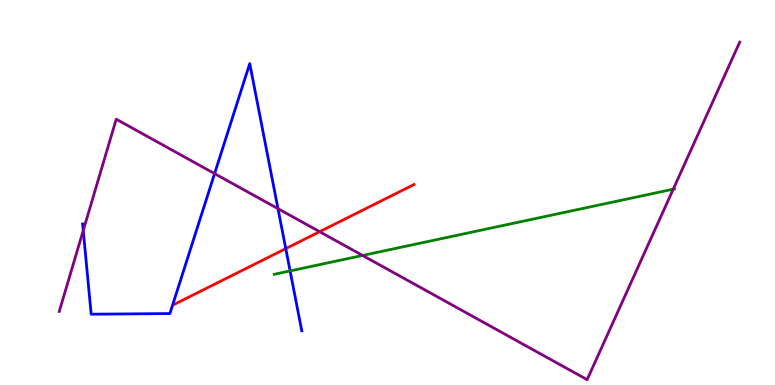[{'lines': ['blue', 'red'], 'intersections': [{'x': 3.69, 'y': 3.54}]}, {'lines': ['green', 'red'], 'intersections': []}, {'lines': ['purple', 'red'], 'intersections': [{'x': 4.12, 'y': 3.98}]}, {'lines': ['blue', 'green'], 'intersections': [{'x': 3.74, 'y': 2.96}]}, {'lines': ['blue', 'purple'], 'intersections': [{'x': 1.07, 'y': 4.01}, {'x': 2.77, 'y': 5.49}, {'x': 3.59, 'y': 4.58}]}, {'lines': ['green', 'purple'], 'intersections': [{'x': 4.68, 'y': 3.36}, {'x': 8.69, 'y': 5.09}]}]